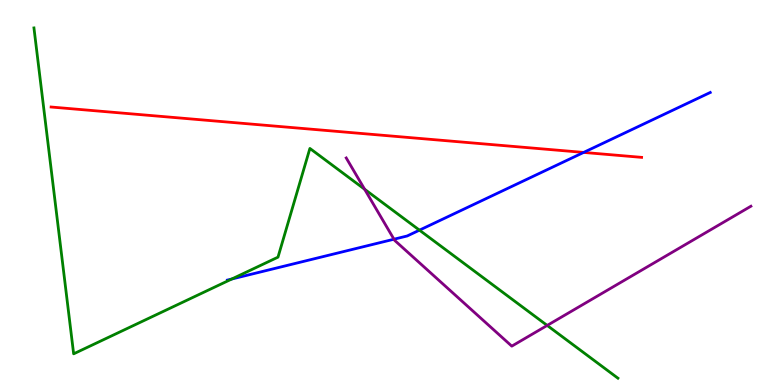[{'lines': ['blue', 'red'], 'intersections': [{'x': 7.53, 'y': 6.04}]}, {'lines': ['green', 'red'], 'intersections': []}, {'lines': ['purple', 'red'], 'intersections': []}, {'lines': ['blue', 'green'], 'intersections': [{'x': 2.99, 'y': 2.75}, {'x': 5.41, 'y': 4.02}]}, {'lines': ['blue', 'purple'], 'intersections': [{'x': 5.08, 'y': 3.79}]}, {'lines': ['green', 'purple'], 'intersections': [{'x': 4.7, 'y': 5.08}, {'x': 7.06, 'y': 1.55}]}]